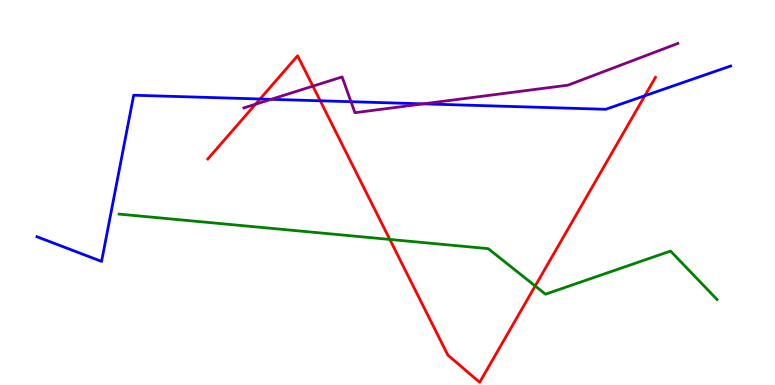[{'lines': ['blue', 'red'], 'intersections': [{'x': 3.36, 'y': 7.43}, {'x': 4.13, 'y': 7.38}, {'x': 8.32, 'y': 7.51}]}, {'lines': ['green', 'red'], 'intersections': [{'x': 5.03, 'y': 3.78}, {'x': 6.91, 'y': 2.57}]}, {'lines': ['purple', 'red'], 'intersections': [{'x': 3.3, 'y': 7.29}, {'x': 4.04, 'y': 7.76}]}, {'lines': ['blue', 'green'], 'intersections': []}, {'lines': ['blue', 'purple'], 'intersections': [{'x': 3.5, 'y': 7.42}, {'x': 4.53, 'y': 7.36}, {'x': 5.46, 'y': 7.3}]}, {'lines': ['green', 'purple'], 'intersections': []}]